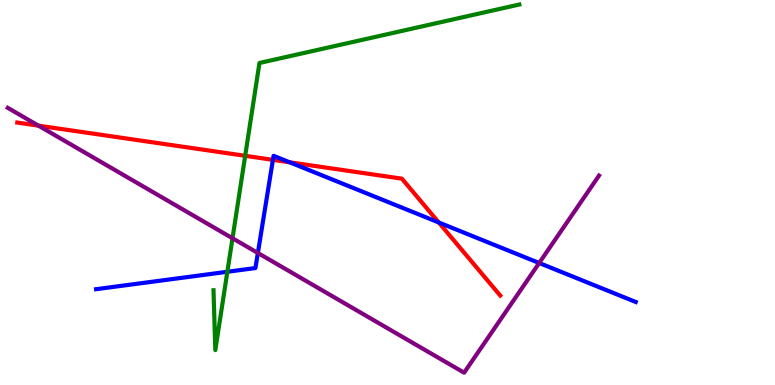[{'lines': ['blue', 'red'], 'intersections': [{'x': 3.52, 'y': 5.85}, {'x': 3.74, 'y': 5.78}, {'x': 5.66, 'y': 4.22}]}, {'lines': ['green', 'red'], 'intersections': [{'x': 3.16, 'y': 5.95}]}, {'lines': ['purple', 'red'], 'intersections': [{'x': 0.496, 'y': 6.74}]}, {'lines': ['blue', 'green'], 'intersections': [{'x': 2.93, 'y': 2.94}]}, {'lines': ['blue', 'purple'], 'intersections': [{'x': 3.33, 'y': 3.43}, {'x': 6.96, 'y': 3.17}]}, {'lines': ['green', 'purple'], 'intersections': [{'x': 3.0, 'y': 3.81}]}]